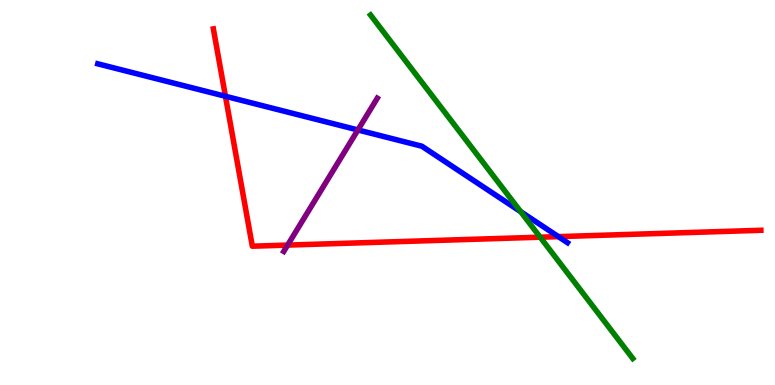[{'lines': ['blue', 'red'], 'intersections': [{'x': 2.91, 'y': 7.5}, {'x': 7.2, 'y': 3.85}]}, {'lines': ['green', 'red'], 'intersections': [{'x': 6.97, 'y': 3.84}]}, {'lines': ['purple', 'red'], 'intersections': [{'x': 3.71, 'y': 3.63}]}, {'lines': ['blue', 'green'], 'intersections': [{'x': 6.72, 'y': 4.5}]}, {'lines': ['blue', 'purple'], 'intersections': [{'x': 4.62, 'y': 6.62}]}, {'lines': ['green', 'purple'], 'intersections': []}]